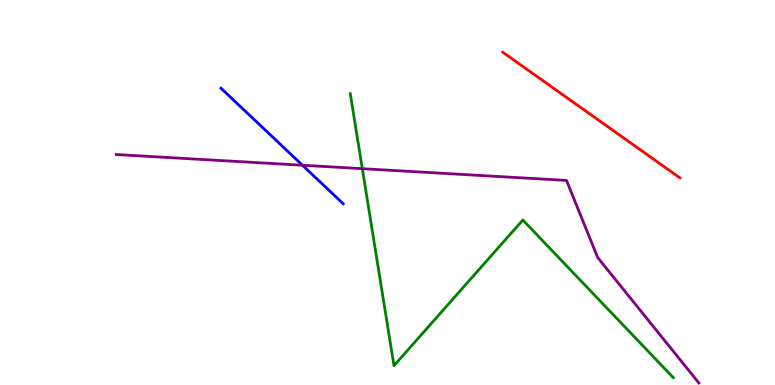[{'lines': ['blue', 'red'], 'intersections': []}, {'lines': ['green', 'red'], 'intersections': []}, {'lines': ['purple', 'red'], 'intersections': []}, {'lines': ['blue', 'green'], 'intersections': []}, {'lines': ['blue', 'purple'], 'intersections': [{'x': 3.9, 'y': 5.71}]}, {'lines': ['green', 'purple'], 'intersections': [{'x': 4.68, 'y': 5.62}]}]